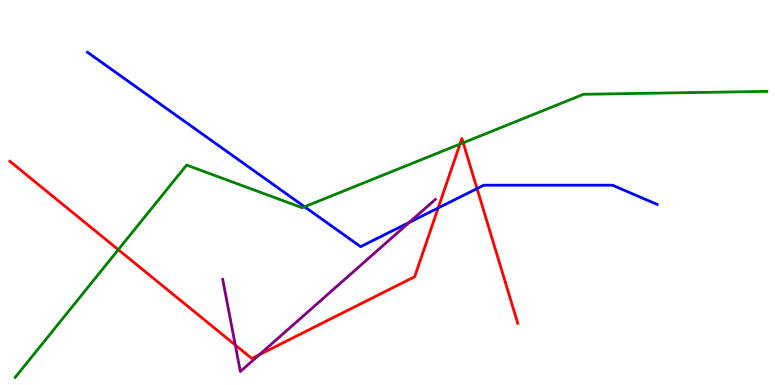[{'lines': ['blue', 'red'], 'intersections': [{'x': 5.65, 'y': 4.6}, {'x': 6.16, 'y': 5.1}]}, {'lines': ['green', 'red'], 'intersections': [{'x': 1.53, 'y': 3.51}, {'x': 5.94, 'y': 6.26}, {'x': 5.98, 'y': 6.29}]}, {'lines': ['purple', 'red'], 'intersections': [{'x': 3.04, 'y': 1.04}, {'x': 3.35, 'y': 0.786}]}, {'lines': ['blue', 'green'], 'intersections': [{'x': 3.93, 'y': 4.63}]}, {'lines': ['blue', 'purple'], 'intersections': [{'x': 5.28, 'y': 4.22}]}, {'lines': ['green', 'purple'], 'intersections': []}]